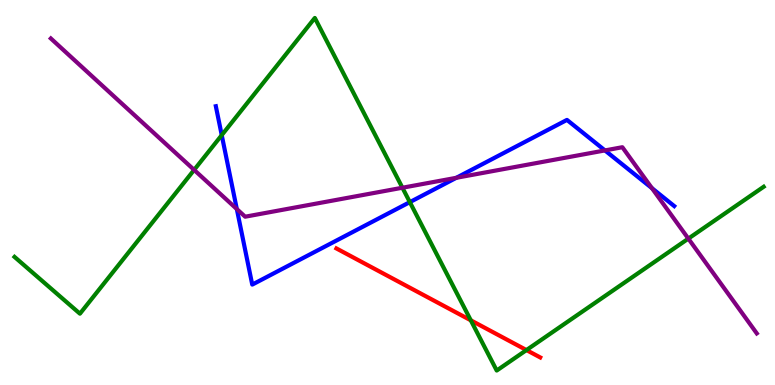[{'lines': ['blue', 'red'], 'intersections': []}, {'lines': ['green', 'red'], 'intersections': [{'x': 6.07, 'y': 1.68}, {'x': 6.79, 'y': 0.907}]}, {'lines': ['purple', 'red'], 'intersections': []}, {'lines': ['blue', 'green'], 'intersections': [{'x': 2.86, 'y': 6.49}, {'x': 5.29, 'y': 4.75}]}, {'lines': ['blue', 'purple'], 'intersections': [{'x': 3.06, 'y': 4.57}, {'x': 5.89, 'y': 5.38}, {'x': 7.81, 'y': 6.09}, {'x': 8.41, 'y': 5.11}]}, {'lines': ['green', 'purple'], 'intersections': [{'x': 2.5, 'y': 5.59}, {'x': 5.19, 'y': 5.12}, {'x': 8.88, 'y': 3.8}]}]